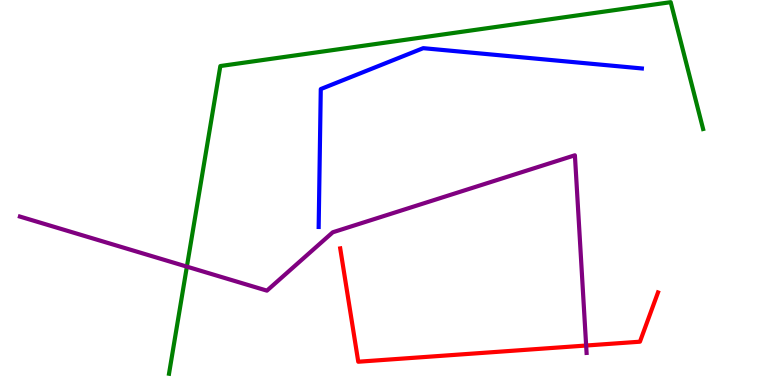[{'lines': ['blue', 'red'], 'intersections': []}, {'lines': ['green', 'red'], 'intersections': []}, {'lines': ['purple', 'red'], 'intersections': [{'x': 7.56, 'y': 1.03}]}, {'lines': ['blue', 'green'], 'intersections': []}, {'lines': ['blue', 'purple'], 'intersections': []}, {'lines': ['green', 'purple'], 'intersections': [{'x': 2.41, 'y': 3.07}]}]